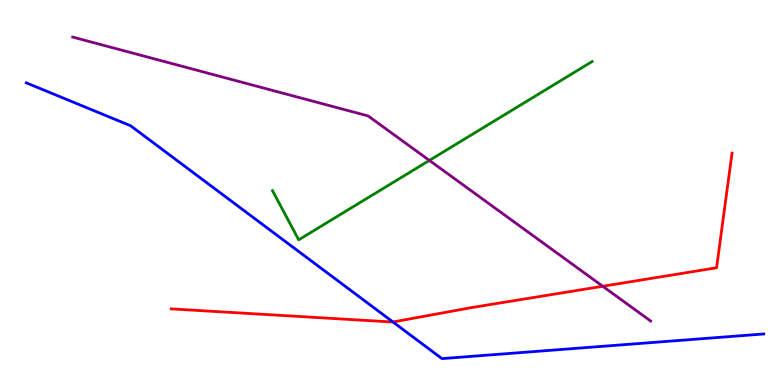[{'lines': ['blue', 'red'], 'intersections': [{'x': 5.07, 'y': 1.64}]}, {'lines': ['green', 'red'], 'intersections': []}, {'lines': ['purple', 'red'], 'intersections': [{'x': 7.78, 'y': 2.56}]}, {'lines': ['blue', 'green'], 'intersections': []}, {'lines': ['blue', 'purple'], 'intersections': []}, {'lines': ['green', 'purple'], 'intersections': [{'x': 5.54, 'y': 5.83}]}]